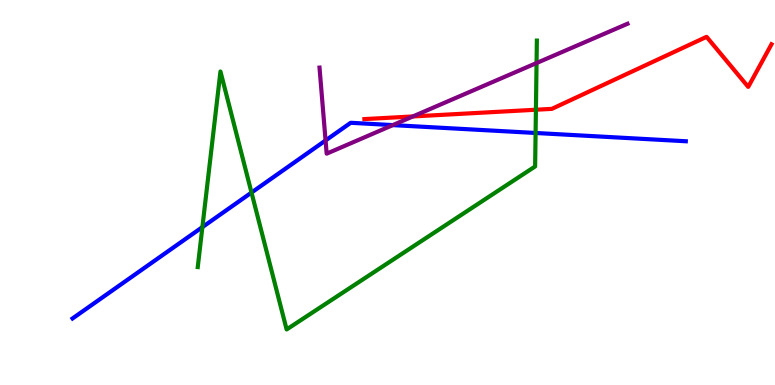[{'lines': ['blue', 'red'], 'intersections': []}, {'lines': ['green', 'red'], 'intersections': [{'x': 6.91, 'y': 7.15}]}, {'lines': ['purple', 'red'], 'intersections': [{'x': 5.33, 'y': 6.98}]}, {'lines': ['blue', 'green'], 'intersections': [{'x': 2.61, 'y': 4.1}, {'x': 3.25, 'y': 5.0}, {'x': 6.91, 'y': 6.55}]}, {'lines': ['blue', 'purple'], 'intersections': [{'x': 4.2, 'y': 6.35}, {'x': 5.07, 'y': 6.75}]}, {'lines': ['green', 'purple'], 'intersections': [{'x': 6.92, 'y': 8.36}]}]